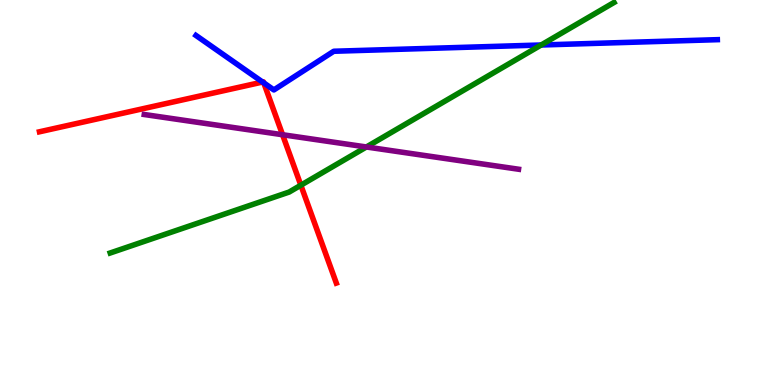[{'lines': ['blue', 'red'], 'intersections': [{'x': 3.39, 'y': 7.87}, {'x': 3.4, 'y': 7.85}]}, {'lines': ['green', 'red'], 'intersections': [{'x': 3.88, 'y': 5.19}]}, {'lines': ['purple', 'red'], 'intersections': [{'x': 3.65, 'y': 6.5}]}, {'lines': ['blue', 'green'], 'intersections': [{'x': 6.98, 'y': 8.83}]}, {'lines': ['blue', 'purple'], 'intersections': []}, {'lines': ['green', 'purple'], 'intersections': [{'x': 4.73, 'y': 6.18}]}]